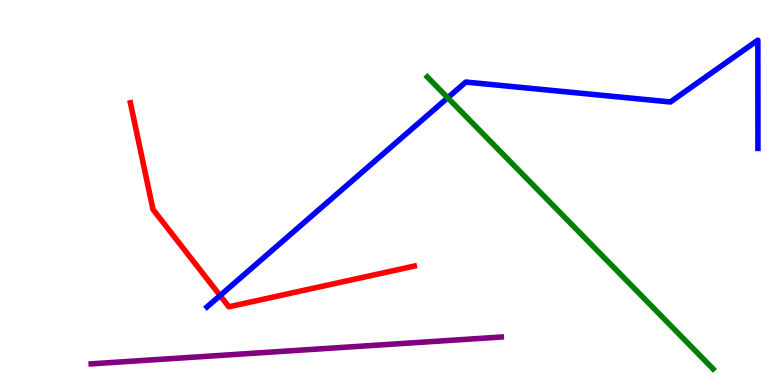[{'lines': ['blue', 'red'], 'intersections': [{'x': 2.84, 'y': 2.32}]}, {'lines': ['green', 'red'], 'intersections': []}, {'lines': ['purple', 'red'], 'intersections': []}, {'lines': ['blue', 'green'], 'intersections': [{'x': 5.78, 'y': 7.46}]}, {'lines': ['blue', 'purple'], 'intersections': []}, {'lines': ['green', 'purple'], 'intersections': []}]